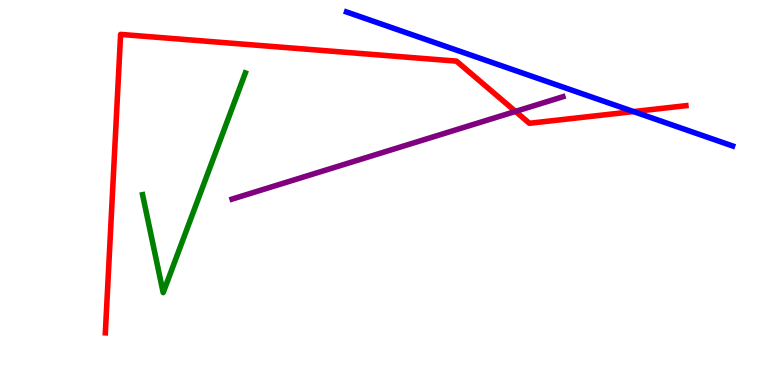[{'lines': ['blue', 'red'], 'intersections': [{'x': 8.17, 'y': 7.1}]}, {'lines': ['green', 'red'], 'intersections': []}, {'lines': ['purple', 'red'], 'intersections': [{'x': 6.65, 'y': 7.11}]}, {'lines': ['blue', 'green'], 'intersections': []}, {'lines': ['blue', 'purple'], 'intersections': []}, {'lines': ['green', 'purple'], 'intersections': []}]